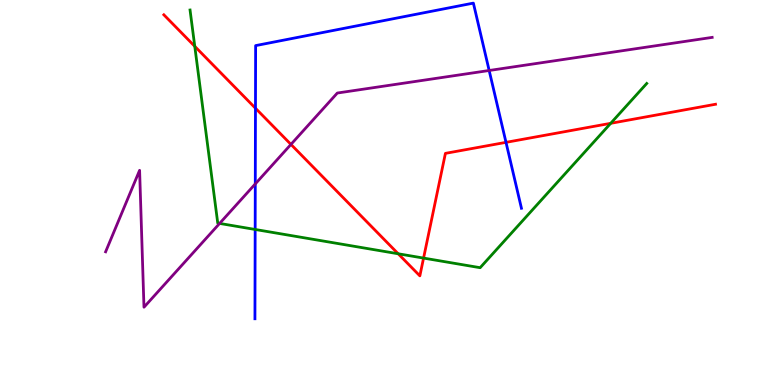[{'lines': ['blue', 'red'], 'intersections': [{'x': 3.3, 'y': 7.19}, {'x': 6.53, 'y': 6.3}]}, {'lines': ['green', 'red'], 'intersections': [{'x': 2.51, 'y': 8.8}, {'x': 5.14, 'y': 3.41}, {'x': 5.47, 'y': 3.3}, {'x': 7.88, 'y': 6.8}]}, {'lines': ['purple', 'red'], 'intersections': [{'x': 3.75, 'y': 6.25}]}, {'lines': ['blue', 'green'], 'intersections': [{'x': 3.29, 'y': 4.04}]}, {'lines': ['blue', 'purple'], 'intersections': [{'x': 3.29, 'y': 5.22}, {'x': 6.31, 'y': 8.17}]}, {'lines': ['green', 'purple'], 'intersections': [{'x': 2.83, 'y': 4.2}]}]